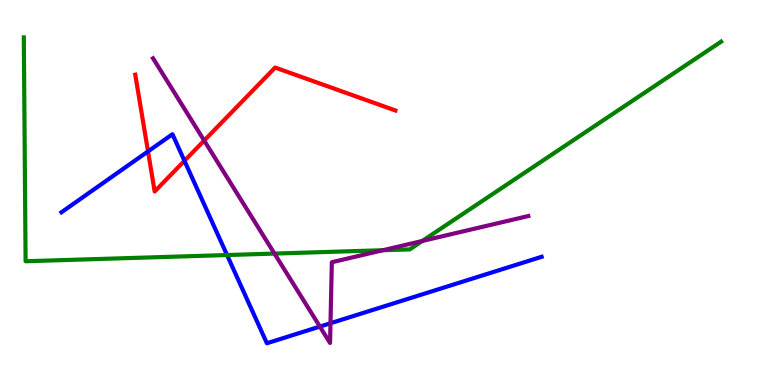[{'lines': ['blue', 'red'], 'intersections': [{'x': 1.91, 'y': 6.07}, {'x': 2.38, 'y': 5.82}]}, {'lines': ['green', 'red'], 'intersections': []}, {'lines': ['purple', 'red'], 'intersections': [{'x': 2.63, 'y': 6.35}]}, {'lines': ['blue', 'green'], 'intersections': [{'x': 2.93, 'y': 3.38}]}, {'lines': ['blue', 'purple'], 'intersections': [{'x': 4.13, 'y': 1.52}, {'x': 4.26, 'y': 1.6}]}, {'lines': ['green', 'purple'], 'intersections': [{'x': 3.54, 'y': 3.41}, {'x': 4.94, 'y': 3.5}, {'x': 5.45, 'y': 3.74}]}]